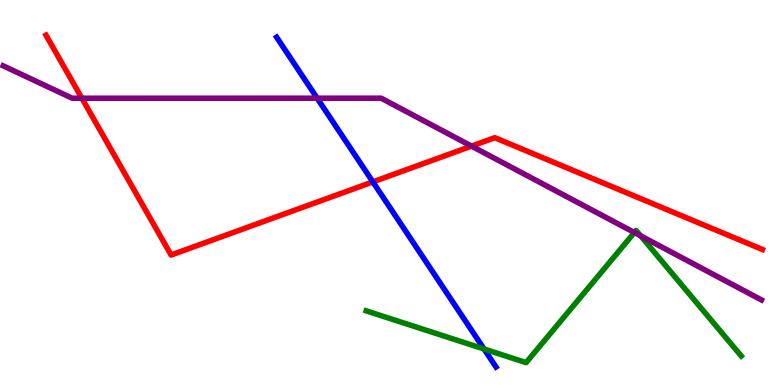[{'lines': ['blue', 'red'], 'intersections': [{'x': 4.81, 'y': 5.28}]}, {'lines': ['green', 'red'], 'intersections': []}, {'lines': ['purple', 'red'], 'intersections': [{'x': 1.06, 'y': 7.45}, {'x': 6.08, 'y': 6.2}]}, {'lines': ['blue', 'green'], 'intersections': [{'x': 6.25, 'y': 0.935}]}, {'lines': ['blue', 'purple'], 'intersections': [{'x': 4.09, 'y': 7.45}]}, {'lines': ['green', 'purple'], 'intersections': [{'x': 8.19, 'y': 3.96}, {'x': 8.27, 'y': 3.88}]}]